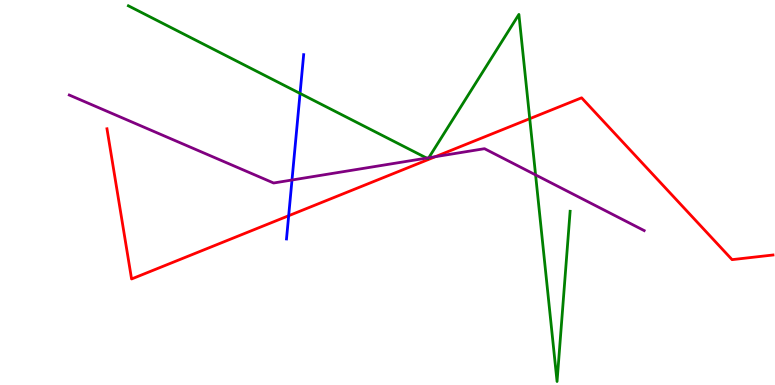[{'lines': ['blue', 'red'], 'intersections': [{'x': 3.72, 'y': 4.4}]}, {'lines': ['green', 'red'], 'intersections': [{'x': 6.84, 'y': 6.92}]}, {'lines': ['purple', 'red'], 'intersections': [{'x': 5.62, 'y': 5.93}]}, {'lines': ['blue', 'green'], 'intersections': [{'x': 3.87, 'y': 7.57}]}, {'lines': ['blue', 'purple'], 'intersections': [{'x': 3.77, 'y': 5.32}]}, {'lines': ['green', 'purple'], 'intersections': [{'x': 5.51, 'y': 5.89}, {'x': 5.53, 'y': 5.9}, {'x': 6.91, 'y': 5.46}]}]